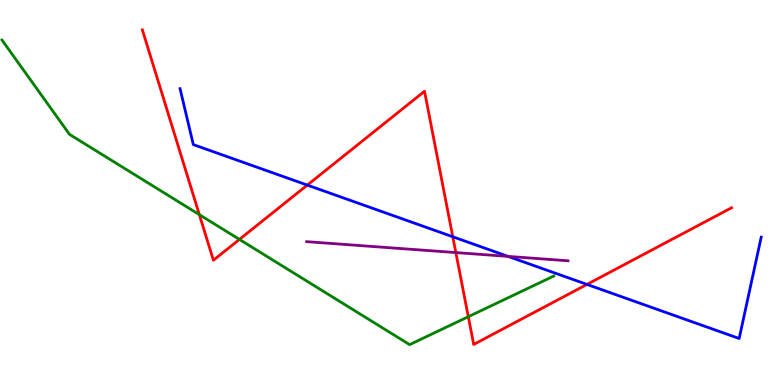[{'lines': ['blue', 'red'], 'intersections': [{'x': 3.97, 'y': 5.19}, {'x': 5.84, 'y': 3.85}, {'x': 7.57, 'y': 2.61}]}, {'lines': ['green', 'red'], 'intersections': [{'x': 2.57, 'y': 4.42}, {'x': 3.09, 'y': 3.78}, {'x': 6.04, 'y': 1.77}]}, {'lines': ['purple', 'red'], 'intersections': [{'x': 5.88, 'y': 3.44}]}, {'lines': ['blue', 'green'], 'intersections': []}, {'lines': ['blue', 'purple'], 'intersections': [{'x': 6.56, 'y': 3.34}]}, {'lines': ['green', 'purple'], 'intersections': []}]